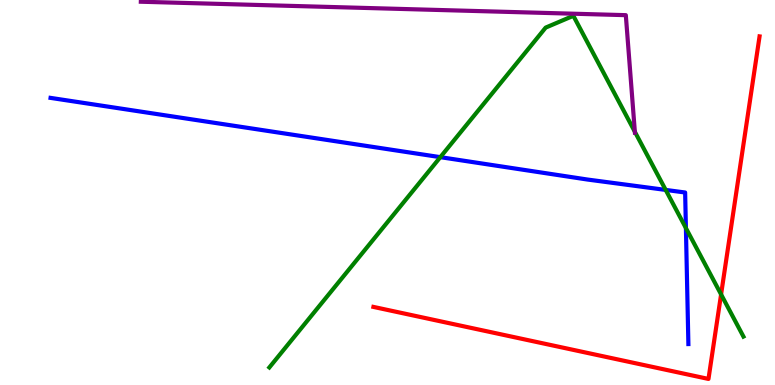[{'lines': ['blue', 'red'], 'intersections': []}, {'lines': ['green', 'red'], 'intersections': [{'x': 9.3, 'y': 2.35}]}, {'lines': ['purple', 'red'], 'intersections': []}, {'lines': ['blue', 'green'], 'intersections': [{'x': 5.68, 'y': 5.92}, {'x': 8.59, 'y': 5.07}, {'x': 8.85, 'y': 4.08}]}, {'lines': ['blue', 'purple'], 'intersections': []}, {'lines': ['green', 'purple'], 'intersections': [{'x': 8.19, 'y': 6.58}]}]